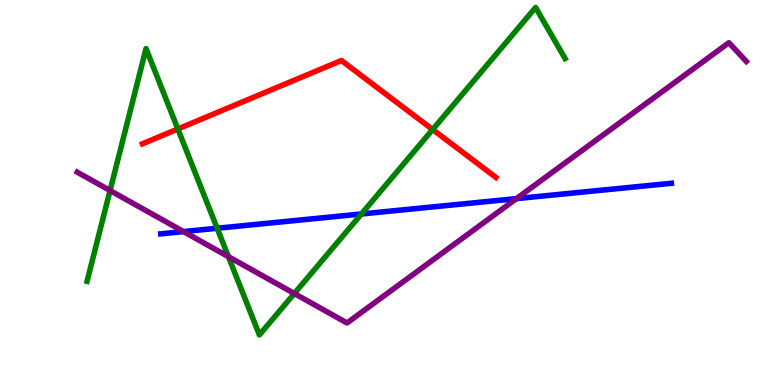[{'lines': ['blue', 'red'], 'intersections': []}, {'lines': ['green', 'red'], 'intersections': [{'x': 2.29, 'y': 6.65}, {'x': 5.58, 'y': 6.64}]}, {'lines': ['purple', 'red'], 'intersections': []}, {'lines': ['blue', 'green'], 'intersections': [{'x': 2.8, 'y': 4.07}, {'x': 4.66, 'y': 4.44}]}, {'lines': ['blue', 'purple'], 'intersections': [{'x': 2.37, 'y': 3.98}, {'x': 6.66, 'y': 4.84}]}, {'lines': ['green', 'purple'], 'intersections': [{'x': 1.42, 'y': 5.05}, {'x': 2.95, 'y': 3.33}, {'x': 3.8, 'y': 2.38}]}]